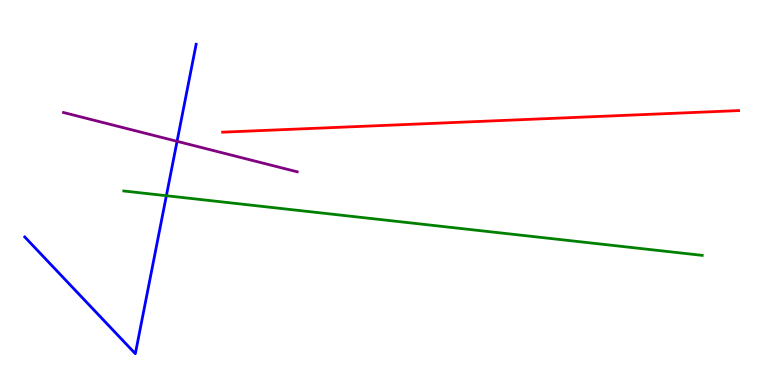[{'lines': ['blue', 'red'], 'intersections': []}, {'lines': ['green', 'red'], 'intersections': []}, {'lines': ['purple', 'red'], 'intersections': []}, {'lines': ['blue', 'green'], 'intersections': [{'x': 2.15, 'y': 4.92}]}, {'lines': ['blue', 'purple'], 'intersections': [{'x': 2.28, 'y': 6.33}]}, {'lines': ['green', 'purple'], 'intersections': []}]